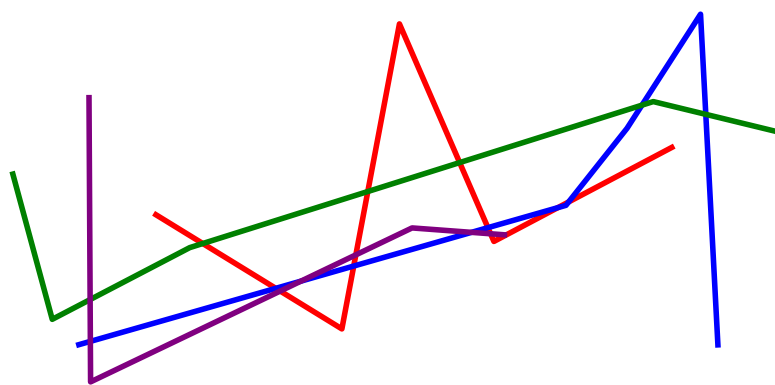[{'lines': ['blue', 'red'], 'intersections': [{'x': 3.56, 'y': 2.51}, {'x': 4.56, 'y': 3.09}, {'x': 6.3, 'y': 4.09}, {'x': 7.2, 'y': 4.61}, {'x': 7.34, 'y': 4.75}]}, {'lines': ['green', 'red'], 'intersections': [{'x': 2.62, 'y': 3.67}, {'x': 4.75, 'y': 5.03}, {'x': 5.93, 'y': 5.78}]}, {'lines': ['purple', 'red'], 'intersections': [{'x': 3.62, 'y': 2.44}, {'x': 4.59, 'y': 3.38}, {'x': 6.33, 'y': 3.93}]}, {'lines': ['blue', 'green'], 'intersections': [{'x': 8.28, 'y': 7.27}, {'x': 9.11, 'y': 7.03}]}, {'lines': ['blue', 'purple'], 'intersections': [{'x': 1.17, 'y': 1.13}, {'x': 3.88, 'y': 2.7}, {'x': 6.08, 'y': 3.96}]}, {'lines': ['green', 'purple'], 'intersections': [{'x': 1.16, 'y': 2.22}]}]